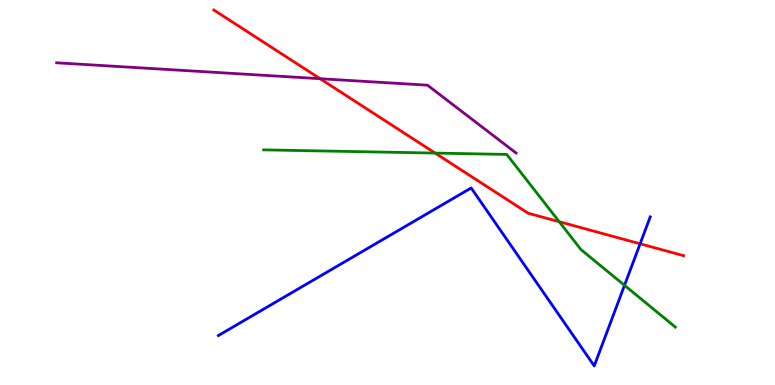[{'lines': ['blue', 'red'], 'intersections': [{'x': 8.26, 'y': 3.67}]}, {'lines': ['green', 'red'], 'intersections': [{'x': 5.61, 'y': 6.02}, {'x': 7.22, 'y': 4.24}]}, {'lines': ['purple', 'red'], 'intersections': [{'x': 4.13, 'y': 7.96}]}, {'lines': ['blue', 'green'], 'intersections': [{'x': 8.06, 'y': 2.59}]}, {'lines': ['blue', 'purple'], 'intersections': []}, {'lines': ['green', 'purple'], 'intersections': []}]